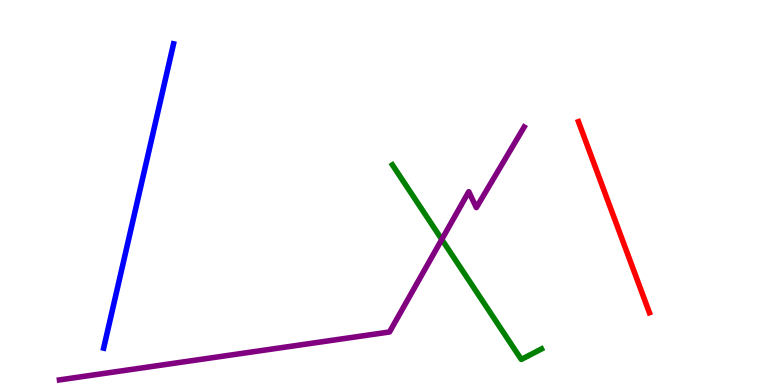[{'lines': ['blue', 'red'], 'intersections': []}, {'lines': ['green', 'red'], 'intersections': []}, {'lines': ['purple', 'red'], 'intersections': []}, {'lines': ['blue', 'green'], 'intersections': []}, {'lines': ['blue', 'purple'], 'intersections': []}, {'lines': ['green', 'purple'], 'intersections': [{'x': 5.7, 'y': 3.78}]}]